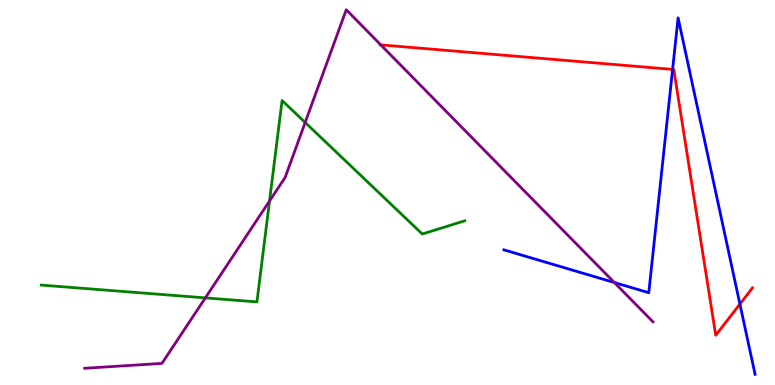[{'lines': ['blue', 'red'], 'intersections': [{'x': 8.68, 'y': 8.2}, {'x': 9.55, 'y': 2.1}]}, {'lines': ['green', 'red'], 'intersections': []}, {'lines': ['purple', 'red'], 'intersections': [{'x': 4.91, 'y': 8.83}]}, {'lines': ['blue', 'green'], 'intersections': []}, {'lines': ['blue', 'purple'], 'intersections': [{'x': 7.93, 'y': 2.66}]}, {'lines': ['green', 'purple'], 'intersections': [{'x': 2.65, 'y': 2.26}, {'x': 3.48, 'y': 4.78}, {'x': 3.94, 'y': 6.82}]}]